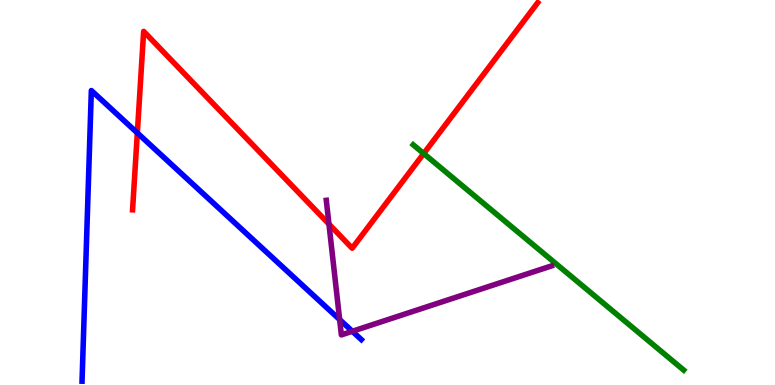[{'lines': ['blue', 'red'], 'intersections': [{'x': 1.77, 'y': 6.55}]}, {'lines': ['green', 'red'], 'intersections': [{'x': 5.47, 'y': 6.01}]}, {'lines': ['purple', 'red'], 'intersections': [{'x': 4.24, 'y': 4.18}]}, {'lines': ['blue', 'green'], 'intersections': []}, {'lines': ['blue', 'purple'], 'intersections': [{'x': 4.38, 'y': 1.7}, {'x': 4.55, 'y': 1.4}]}, {'lines': ['green', 'purple'], 'intersections': []}]